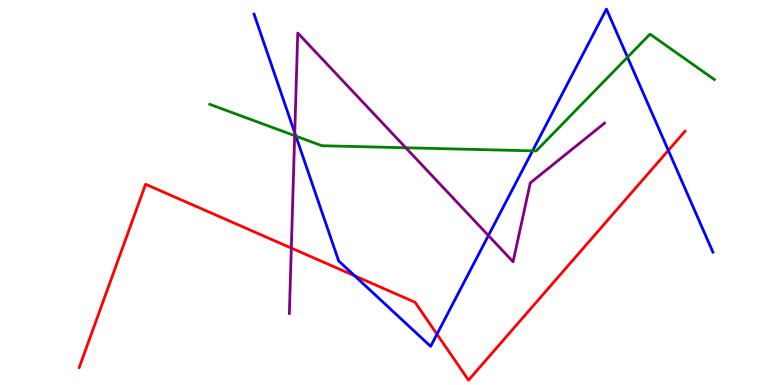[{'lines': ['blue', 'red'], 'intersections': [{'x': 4.58, 'y': 2.84}, {'x': 5.64, 'y': 1.32}, {'x': 8.62, 'y': 6.09}]}, {'lines': ['green', 'red'], 'intersections': []}, {'lines': ['purple', 'red'], 'intersections': [{'x': 3.76, 'y': 3.56}]}, {'lines': ['blue', 'green'], 'intersections': [{'x': 3.82, 'y': 6.46}, {'x': 6.87, 'y': 6.08}, {'x': 8.1, 'y': 8.51}]}, {'lines': ['blue', 'purple'], 'intersections': [{'x': 3.8, 'y': 6.55}, {'x': 6.3, 'y': 3.88}]}, {'lines': ['green', 'purple'], 'intersections': [{'x': 3.8, 'y': 6.48}, {'x': 5.24, 'y': 6.16}]}]